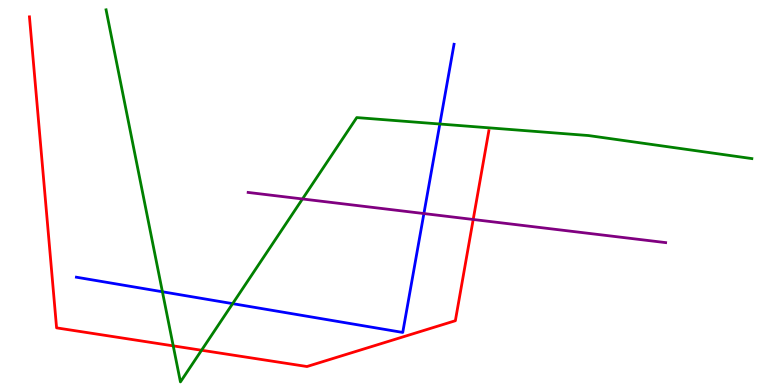[{'lines': ['blue', 'red'], 'intersections': []}, {'lines': ['green', 'red'], 'intersections': [{'x': 2.24, 'y': 1.02}, {'x': 2.6, 'y': 0.903}]}, {'lines': ['purple', 'red'], 'intersections': [{'x': 6.11, 'y': 4.3}]}, {'lines': ['blue', 'green'], 'intersections': [{'x': 2.1, 'y': 2.42}, {'x': 3.0, 'y': 2.11}, {'x': 5.68, 'y': 6.78}]}, {'lines': ['blue', 'purple'], 'intersections': [{'x': 5.47, 'y': 4.45}]}, {'lines': ['green', 'purple'], 'intersections': [{'x': 3.9, 'y': 4.83}]}]